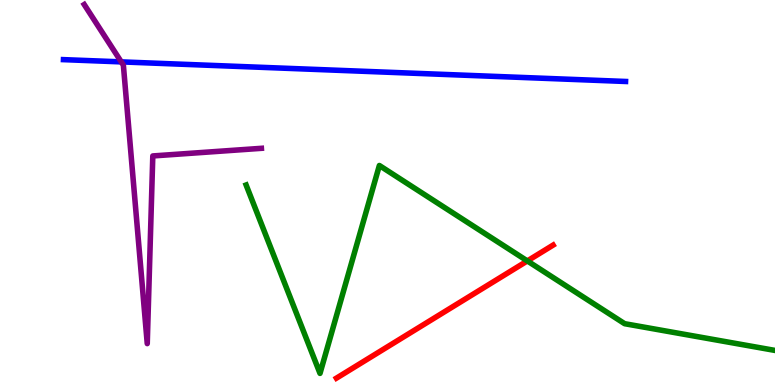[{'lines': ['blue', 'red'], 'intersections': []}, {'lines': ['green', 'red'], 'intersections': [{'x': 6.8, 'y': 3.22}]}, {'lines': ['purple', 'red'], 'intersections': []}, {'lines': ['blue', 'green'], 'intersections': []}, {'lines': ['blue', 'purple'], 'intersections': [{'x': 1.56, 'y': 8.39}]}, {'lines': ['green', 'purple'], 'intersections': []}]